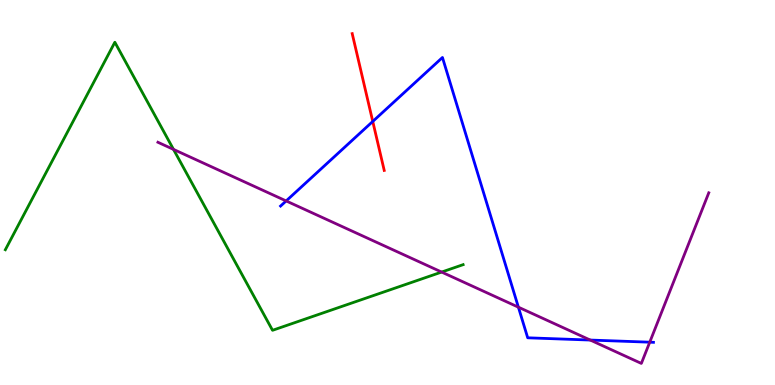[{'lines': ['blue', 'red'], 'intersections': [{'x': 4.81, 'y': 6.85}]}, {'lines': ['green', 'red'], 'intersections': []}, {'lines': ['purple', 'red'], 'intersections': []}, {'lines': ['blue', 'green'], 'intersections': []}, {'lines': ['blue', 'purple'], 'intersections': [{'x': 3.69, 'y': 4.78}, {'x': 6.69, 'y': 2.02}, {'x': 7.62, 'y': 1.17}, {'x': 8.38, 'y': 1.11}]}, {'lines': ['green', 'purple'], 'intersections': [{'x': 2.24, 'y': 6.12}, {'x': 5.7, 'y': 2.93}]}]